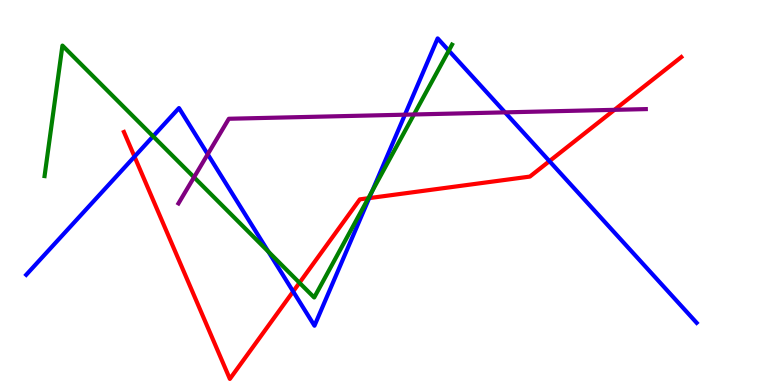[{'lines': ['blue', 'red'], 'intersections': [{'x': 1.74, 'y': 5.93}, {'x': 3.78, 'y': 2.43}, {'x': 4.76, 'y': 4.85}, {'x': 7.09, 'y': 5.81}]}, {'lines': ['green', 'red'], 'intersections': [{'x': 3.86, 'y': 2.66}, {'x': 4.75, 'y': 4.85}]}, {'lines': ['purple', 'red'], 'intersections': [{'x': 7.93, 'y': 7.15}]}, {'lines': ['blue', 'green'], 'intersections': [{'x': 1.98, 'y': 6.46}, {'x': 3.46, 'y': 3.46}, {'x': 4.8, 'y': 5.03}, {'x': 5.79, 'y': 8.69}]}, {'lines': ['blue', 'purple'], 'intersections': [{'x': 2.68, 'y': 5.99}, {'x': 5.22, 'y': 7.02}, {'x': 6.52, 'y': 7.08}]}, {'lines': ['green', 'purple'], 'intersections': [{'x': 2.5, 'y': 5.4}, {'x': 5.34, 'y': 7.03}]}]